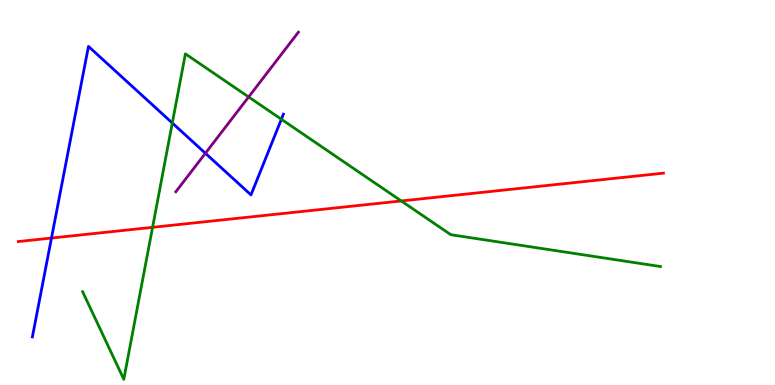[{'lines': ['blue', 'red'], 'intersections': [{'x': 0.664, 'y': 3.82}]}, {'lines': ['green', 'red'], 'intersections': [{'x': 1.97, 'y': 4.1}, {'x': 5.18, 'y': 4.78}]}, {'lines': ['purple', 'red'], 'intersections': []}, {'lines': ['blue', 'green'], 'intersections': [{'x': 2.22, 'y': 6.8}, {'x': 3.63, 'y': 6.9}]}, {'lines': ['blue', 'purple'], 'intersections': [{'x': 2.65, 'y': 6.02}]}, {'lines': ['green', 'purple'], 'intersections': [{'x': 3.21, 'y': 7.48}]}]